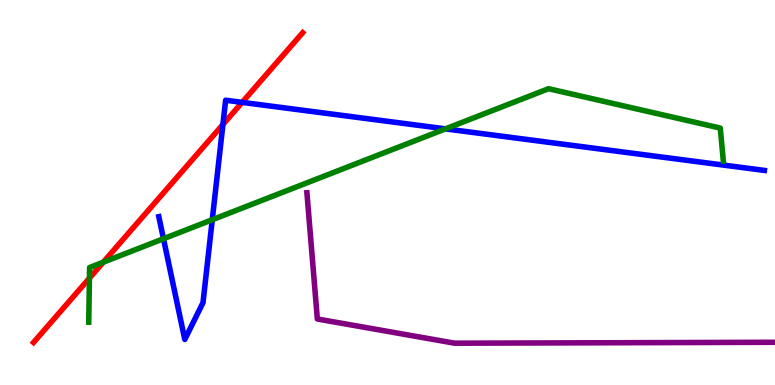[{'lines': ['blue', 'red'], 'intersections': [{'x': 2.88, 'y': 6.77}, {'x': 3.12, 'y': 7.34}]}, {'lines': ['green', 'red'], 'intersections': [{'x': 1.15, 'y': 2.78}, {'x': 1.33, 'y': 3.19}]}, {'lines': ['purple', 'red'], 'intersections': []}, {'lines': ['blue', 'green'], 'intersections': [{'x': 2.11, 'y': 3.8}, {'x': 2.74, 'y': 4.29}, {'x': 5.75, 'y': 6.65}]}, {'lines': ['blue', 'purple'], 'intersections': []}, {'lines': ['green', 'purple'], 'intersections': []}]